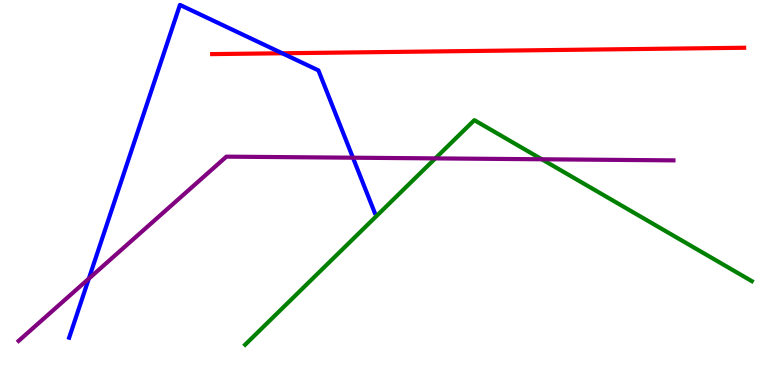[{'lines': ['blue', 'red'], 'intersections': [{'x': 3.64, 'y': 8.62}]}, {'lines': ['green', 'red'], 'intersections': []}, {'lines': ['purple', 'red'], 'intersections': []}, {'lines': ['blue', 'green'], 'intersections': []}, {'lines': ['blue', 'purple'], 'intersections': [{'x': 1.15, 'y': 2.76}, {'x': 4.55, 'y': 5.9}]}, {'lines': ['green', 'purple'], 'intersections': [{'x': 5.62, 'y': 5.89}, {'x': 6.99, 'y': 5.86}]}]